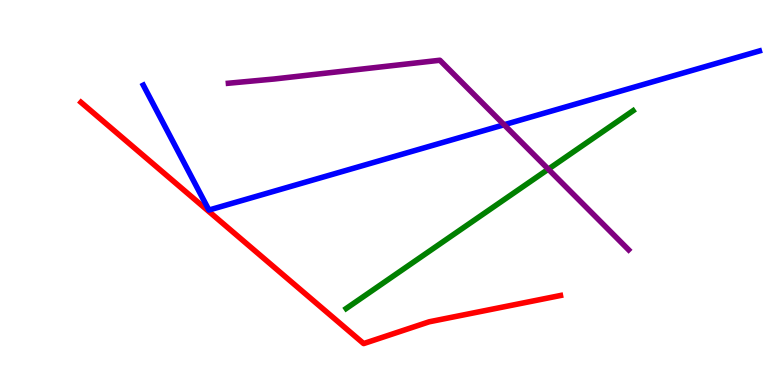[{'lines': ['blue', 'red'], 'intersections': []}, {'lines': ['green', 'red'], 'intersections': []}, {'lines': ['purple', 'red'], 'intersections': []}, {'lines': ['blue', 'green'], 'intersections': []}, {'lines': ['blue', 'purple'], 'intersections': [{'x': 6.5, 'y': 6.76}]}, {'lines': ['green', 'purple'], 'intersections': [{'x': 7.07, 'y': 5.61}]}]